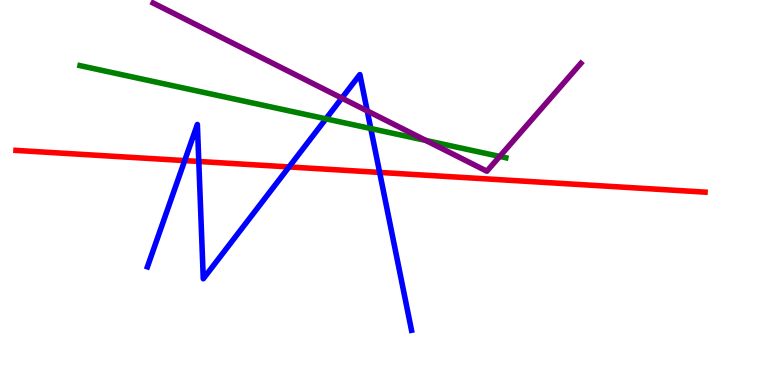[{'lines': ['blue', 'red'], 'intersections': [{'x': 2.38, 'y': 5.83}, {'x': 2.57, 'y': 5.81}, {'x': 3.73, 'y': 5.66}, {'x': 4.9, 'y': 5.52}]}, {'lines': ['green', 'red'], 'intersections': []}, {'lines': ['purple', 'red'], 'intersections': []}, {'lines': ['blue', 'green'], 'intersections': [{'x': 4.21, 'y': 6.91}, {'x': 4.78, 'y': 6.66}]}, {'lines': ['blue', 'purple'], 'intersections': [{'x': 4.41, 'y': 7.45}, {'x': 4.74, 'y': 7.12}]}, {'lines': ['green', 'purple'], 'intersections': [{'x': 5.49, 'y': 6.35}, {'x': 6.45, 'y': 5.94}]}]